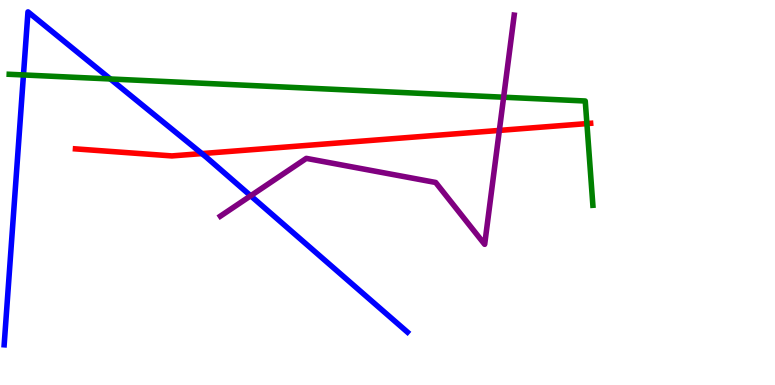[{'lines': ['blue', 'red'], 'intersections': [{'x': 2.6, 'y': 6.01}]}, {'lines': ['green', 'red'], 'intersections': [{'x': 7.57, 'y': 6.79}]}, {'lines': ['purple', 'red'], 'intersections': [{'x': 6.44, 'y': 6.61}]}, {'lines': ['blue', 'green'], 'intersections': [{'x': 0.303, 'y': 8.05}, {'x': 1.42, 'y': 7.95}]}, {'lines': ['blue', 'purple'], 'intersections': [{'x': 3.23, 'y': 4.91}]}, {'lines': ['green', 'purple'], 'intersections': [{'x': 6.5, 'y': 7.47}]}]